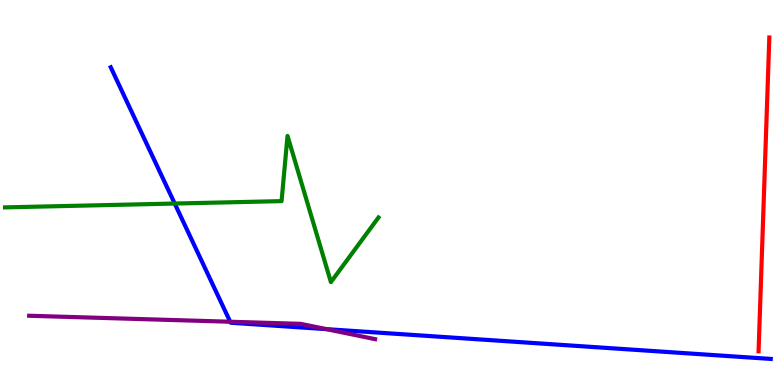[{'lines': ['blue', 'red'], 'intersections': []}, {'lines': ['green', 'red'], 'intersections': []}, {'lines': ['purple', 'red'], 'intersections': []}, {'lines': ['blue', 'green'], 'intersections': [{'x': 2.25, 'y': 4.71}]}, {'lines': ['blue', 'purple'], 'intersections': [{'x': 2.97, 'y': 1.64}, {'x': 4.21, 'y': 1.45}]}, {'lines': ['green', 'purple'], 'intersections': []}]